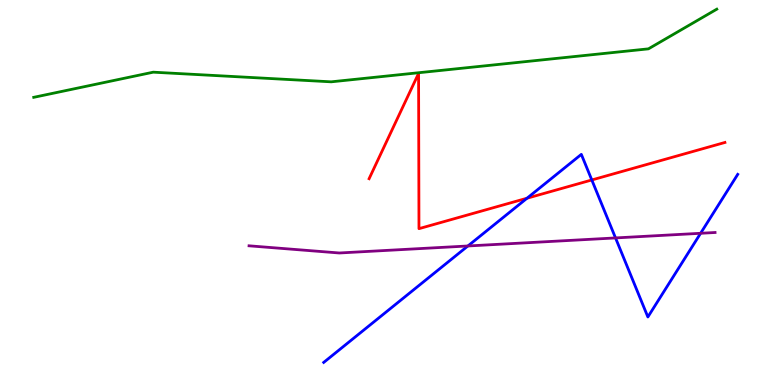[{'lines': ['blue', 'red'], 'intersections': [{'x': 6.8, 'y': 4.85}, {'x': 7.64, 'y': 5.33}]}, {'lines': ['green', 'red'], 'intersections': []}, {'lines': ['purple', 'red'], 'intersections': []}, {'lines': ['blue', 'green'], 'intersections': []}, {'lines': ['blue', 'purple'], 'intersections': [{'x': 6.04, 'y': 3.61}, {'x': 7.94, 'y': 3.82}, {'x': 9.04, 'y': 3.94}]}, {'lines': ['green', 'purple'], 'intersections': []}]